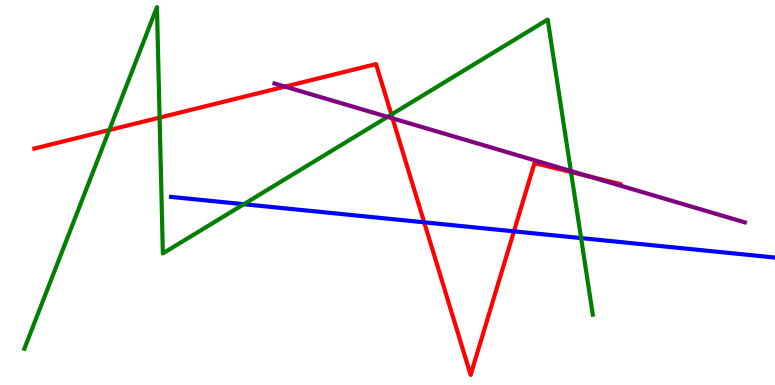[{'lines': ['blue', 'red'], 'intersections': [{'x': 5.47, 'y': 4.23}, {'x': 6.63, 'y': 3.99}]}, {'lines': ['green', 'red'], 'intersections': [{'x': 1.41, 'y': 6.62}, {'x': 2.06, 'y': 6.95}, {'x': 5.05, 'y': 7.02}, {'x': 7.37, 'y': 5.53}]}, {'lines': ['purple', 'red'], 'intersections': [{'x': 3.68, 'y': 7.75}, {'x': 5.06, 'y': 6.93}, {'x': 7.62, 'y': 5.41}]}, {'lines': ['blue', 'green'], 'intersections': [{'x': 3.15, 'y': 4.7}, {'x': 7.5, 'y': 3.82}]}, {'lines': ['blue', 'purple'], 'intersections': []}, {'lines': ['green', 'purple'], 'intersections': [{'x': 5.0, 'y': 6.96}, {'x': 7.37, 'y': 5.56}]}]